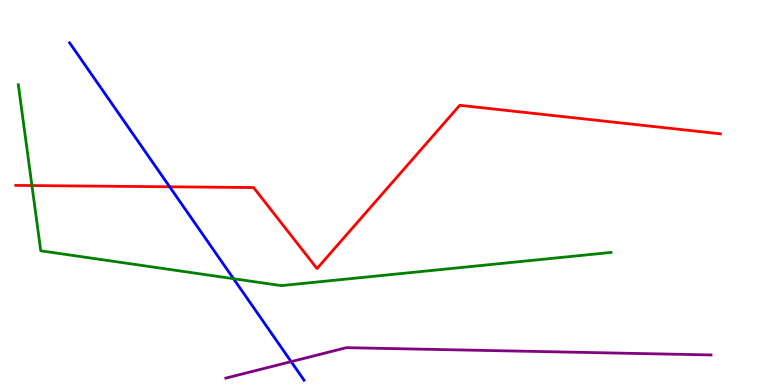[{'lines': ['blue', 'red'], 'intersections': [{'x': 2.19, 'y': 5.15}]}, {'lines': ['green', 'red'], 'intersections': [{'x': 0.412, 'y': 5.18}]}, {'lines': ['purple', 'red'], 'intersections': []}, {'lines': ['blue', 'green'], 'intersections': [{'x': 3.01, 'y': 2.76}]}, {'lines': ['blue', 'purple'], 'intersections': [{'x': 3.76, 'y': 0.607}]}, {'lines': ['green', 'purple'], 'intersections': []}]